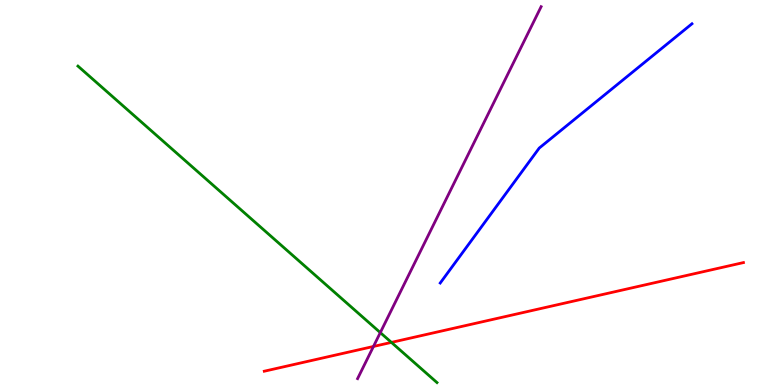[{'lines': ['blue', 'red'], 'intersections': []}, {'lines': ['green', 'red'], 'intersections': [{'x': 5.05, 'y': 1.11}]}, {'lines': ['purple', 'red'], 'intersections': [{'x': 4.82, 'y': 1.0}]}, {'lines': ['blue', 'green'], 'intersections': []}, {'lines': ['blue', 'purple'], 'intersections': []}, {'lines': ['green', 'purple'], 'intersections': [{'x': 4.91, 'y': 1.36}]}]